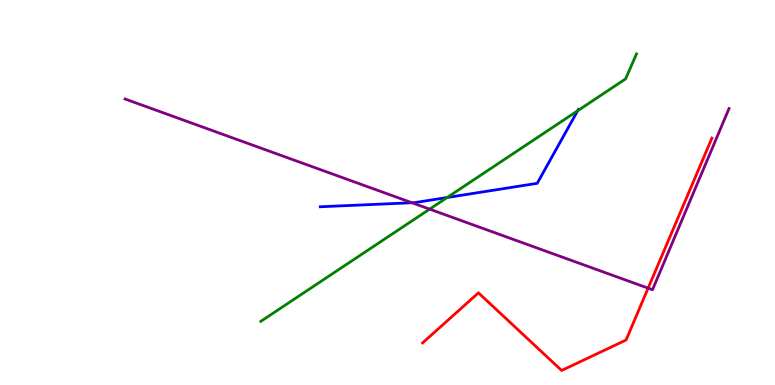[{'lines': ['blue', 'red'], 'intersections': []}, {'lines': ['green', 'red'], 'intersections': []}, {'lines': ['purple', 'red'], 'intersections': [{'x': 8.36, 'y': 2.52}]}, {'lines': ['blue', 'green'], 'intersections': [{'x': 5.77, 'y': 4.87}, {'x': 7.45, 'y': 7.12}]}, {'lines': ['blue', 'purple'], 'intersections': [{'x': 5.32, 'y': 4.73}]}, {'lines': ['green', 'purple'], 'intersections': [{'x': 5.54, 'y': 4.57}]}]